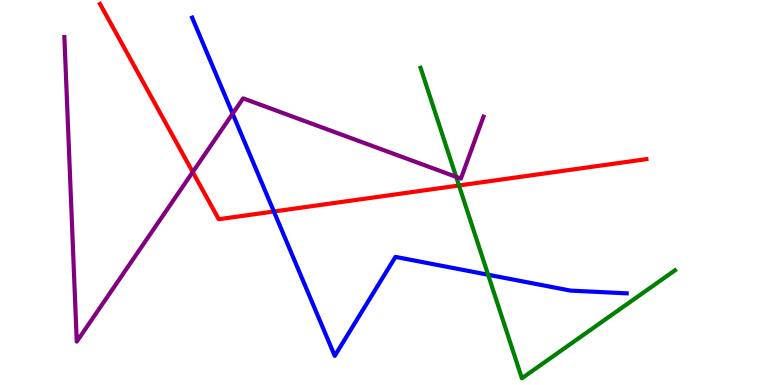[{'lines': ['blue', 'red'], 'intersections': [{'x': 3.53, 'y': 4.51}]}, {'lines': ['green', 'red'], 'intersections': [{'x': 5.92, 'y': 5.18}]}, {'lines': ['purple', 'red'], 'intersections': [{'x': 2.49, 'y': 5.53}]}, {'lines': ['blue', 'green'], 'intersections': [{'x': 6.3, 'y': 2.86}]}, {'lines': ['blue', 'purple'], 'intersections': [{'x': 3.0, 'y': 7.05}]}, {'lines': ['green', 'purple'], 'intersections': [{'x': 5.89, 'y': 5.41}]}]